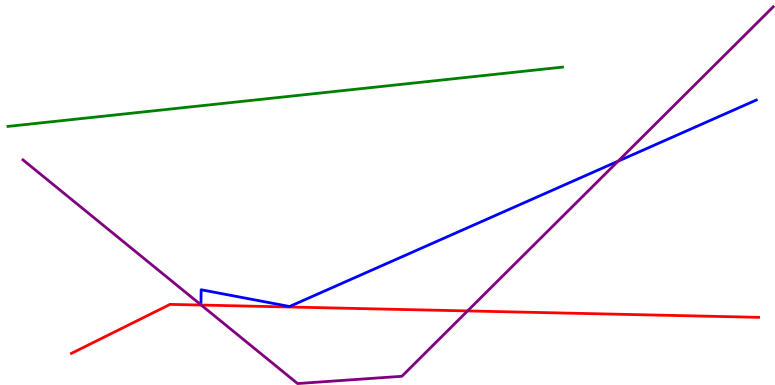[{'lines': ['blue', 'red'], 'intersections': []}, {'lines': ['green', 'red'], 'intersections': []}, {'lines': ['purple', 'red'], 'intersections': [{'x': 2.6, 'y': 2.08}, {'x': 6.03, 'y': 1.92}]}, {'lines': ['blue', 'green'], 'intersections': []}, {'lines': ['blue', 'purple'], 'intersections': [{'x': 7.97, 'y': 5.81}]}, {'lines': ['green', 'purple'], 'intersections': []}]